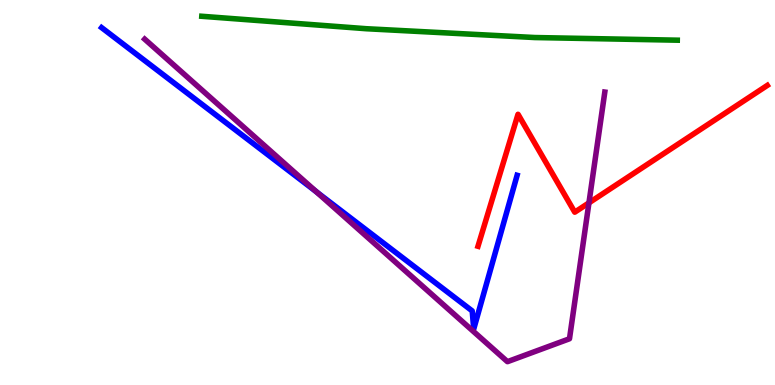[{'lines': ['blue', 'red'], 'intersections': []}, {'lines': ['green', 'red'], 'intersections': []}, {'lines': ['purple', 'red'], 'intersections': [{'x': 7.6, 'y': 4.73}]}, {'lines': ['blue', 'green'], 'intersections': []}, {'lines': ['blue', 'purple'], 'intersections': [{'x': 4.08, 'y': 5.02}]}, {'lines': ['green', 'purple'], 'intersections': []}]